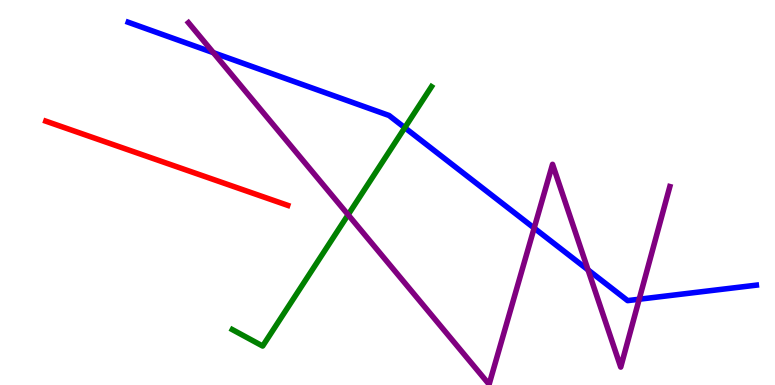[{'lines': ['blue', 'red'], 'intersections': []}, {'lines': ['green', 'red'], 'intersections': []}, {'lines': ['purple', 'red'], 'intersections': []}, {'lines': ['blue', 'green'], 'intersections': [{'x': 5.22, 'y': 6.68}]}, {'lines': ['blue', 'purple'], 'intersections': [{'x': 2.75, 'y': 8.63}, {'x': 6.89, 'y': 4.08}, {'x': 7.59, 'y': 2.99}, {'x': 8.25, 'y': 2.23}]}, {'lines': ['green', 'purple'], 'intersections': [{'x': 4.49, 'y': 4.42}]}]